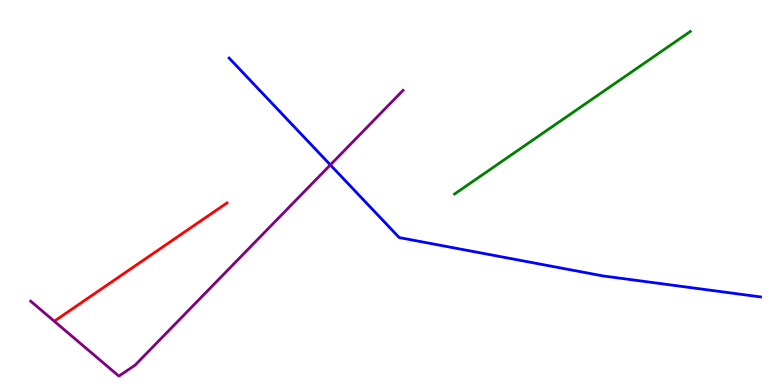[{'lines': ['blue', 'red'], 'intersections': []}, {'lines': ['green', 'red'], 'intersections': []}, {'lines': ['purple', 'red'], 'intersections': []}, {'lines': ['blue', 'green'], 'intersections': []}, {'lines': ['blue', 'purple'], 'intersections': [{'x': 4.26, 'y': 5.72}]}, {'lines': ['green', 'purple'], 'intersections': []}]